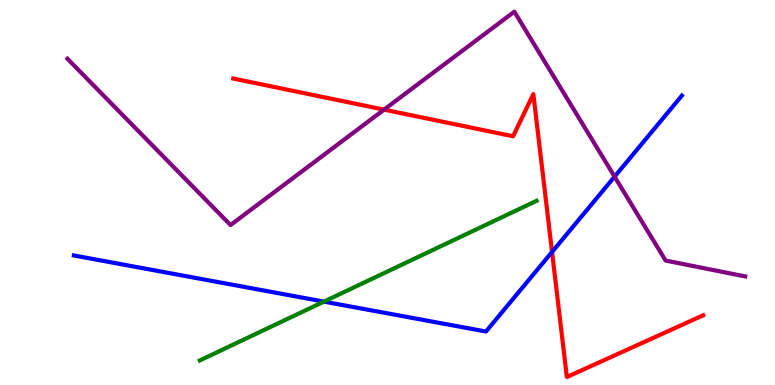[{'lines': ['blue', 'red'], 'intersections': [{'x': 7.12, 'y': 3.46}]}, {'lines': ['green', 'red'], 'intersections': []}, {'lines': ['purple', 'red'], 'intersections': [{'x': 4.96, 'y': 7.15}]}, {'lines': ['blue', 'green'], 'intersections': [{'x': 4.18, 'y': 2.17}]}, {'lines': ['blue', 'purple'], 'intersections': [{'x': 7.93, 'y': 5.41}]}, {'lines': ['green', 'purple'], 'intersections': []}]